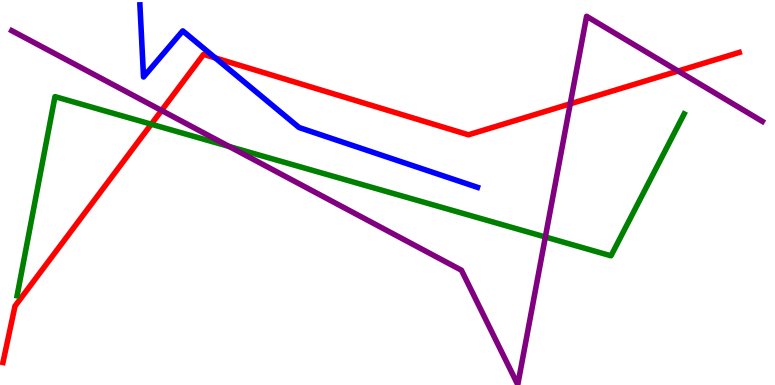[{'lines': ['blue', 'red'], 'intersections': [{'x': 2.78, 'y': 8.5}]}, {'lines': ['green', 'red'], 'intersections': [{'x': 1.95, 'y': 6.77}]}, {'lines': ['purple', 'red'], 'intersections': [{'x': 2.08, 'y': 7.13}, {'x': 7.36, 'y': 7.3}, {'x': 8.75, 'y': 8.16}]}, {'lines': ['blue', 'green'], 'intersections': []}, {'lines': ['blue', 'purple'], 'intersections': []}, {'lines': ['green', 'purple'], 'intersections': [{'x': 2.96, 'y': 6.19}, {'x': 7.04, 'y': 3.84}]}]